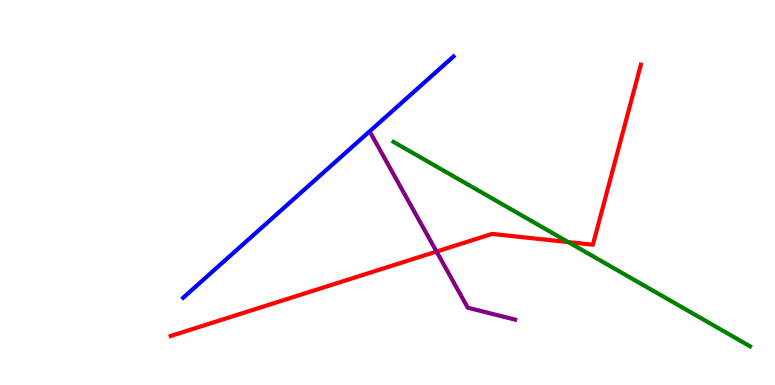[{'lines': ['blue', 'red'], 'intersections': []}, {'lines': ['green', 'red'], 'intersections': [{'x': 7.33, 'y': 3.71}]}, {'lines': ['purple', 'red'], 'intersections': [{'x': 5.63, 'y': 3.47}]}, {'lines': ['blue', 'green'], 'intersections': []}, {'lines': ['blue', 'purple'], 'intersections': []}, {'lines': ['green', 'purple'], 'intersections': []}]